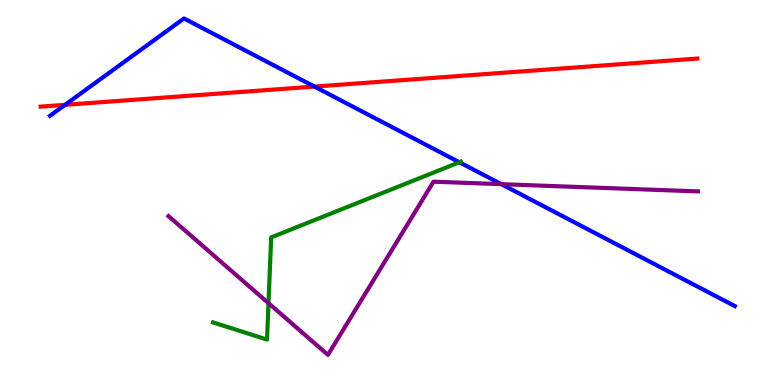[{'lines': ['blue', 'red'], 'intersections': [{'x': 0.84, 'y': 7.28}, {'x': 4.06, 'y': 7.75}]}, {'lines': ['green', 'red'], 'intersections': []}, {'lines': ['purple', 'red'], 'intersections': []}, {'lines': ['blue', 'green'], 'intersections': [{'x': 5.93, 'y': 5.79}]}, {'lines': ['blue', 'purple'], 'intersections': [{'x': 6.47, 'y': 5.22}]}, {'lines': ['green', 'purple'], 'intersections': [{'x': 3.46, 'y': 2.13}]}]